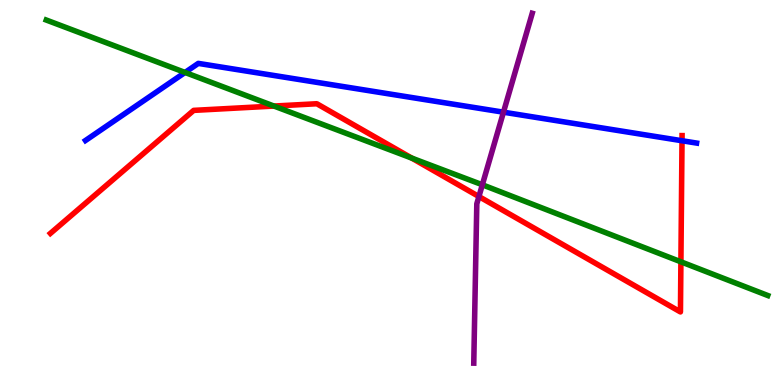[{'lines': ['blue', 'red'], 'intersections': [{'x': 8.8, 'y': 6.34}]}, {'lines': ['green', 'red'], 'intersections': [{'x': 3.54, 'y': 7.25}, {'x': 5.31, 'y': 5.89}, {'x': 8.79, 'y': 3.2}]}, {'lines': ['purple', 'red'], 'intersections': [{'x': 6.18, 'y': 4.89}]}, {'lines': ['blue', 'green'], 'intersections': [{'x': 2.39, 'y': 8.12}]}, {'lines': ['blue', 'purple'], 'intersections': [{'x': 6.5, 'y': 7.09}]}, {'lines': ['green', 'purple'], 'intersections': [{'x': 6.22, 'y': 5.2}]}]